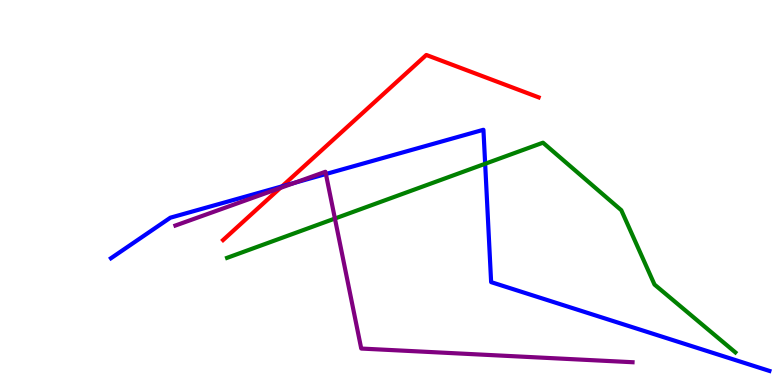[{'lines': ['blue', 'red'], 'intersections': [{'x': 3.64, 'y': 5.16}]}, {'lines': ['green', 'red'], 'intersections': []}, {'lines': ['purple', 'red'], 'intersections': [{'x': 3.62, 'y': 5.12}]}, {'lines': ['blue', 'green'], 'intersections': [{'x': 6.26, 'y': 5.75}]}, {'lines': ['blue', 'purple'], 'intersections': [{'x': 3.8, 'y': 5.25}, {'x': 4.21, 'y': 5.48}]}, {'lines': ['green', 'purple'], 'intersections': [{'x': 4.32, 'y': 4.32}]}]